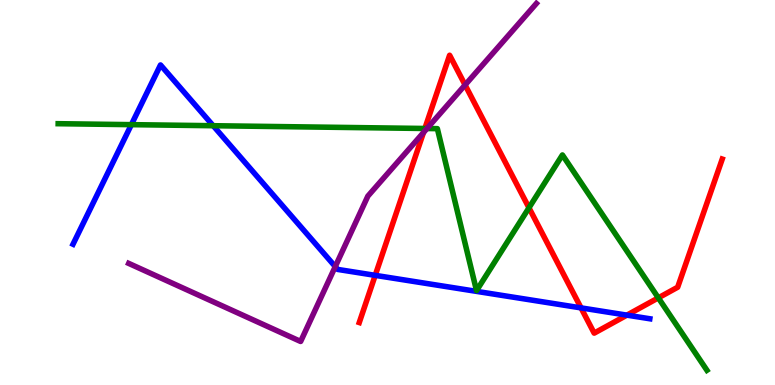[{'lines': ['blue', 'red'], 'intersections': [{'x': 4.84, 'y': 2.85}, {'x': 7.5, 'y': 2.0}, {'x': 8.09, 'y': 1.81}]}, {'lines': ['green', 'red'], 'intersections': [{'x': 5.48, 'y': 6.66}, {'x': 6.83, 'y': 4.6}, {'x': 8.49, 'y': 2.26}]}, {'lines': ['purple', 'red'], 'intersections': [{'x': 5.46, 'y': 6.56}, {'x': 6.0, 'y': 7.79}]}, {'lines': ['blue', 'green'], 'intersections': [{'x': 1.7, 'y': 6.76}, {'x': 2.75, 'y': 6.73}]}, {'lines': ['blue', 'purple'], 'intersections': [{'x': 4.33, 'y': 3.08}]}, {'lines': ['green', 'purple'], 'intersections': [{'x': 5.51, 'y': 6.66}]}]